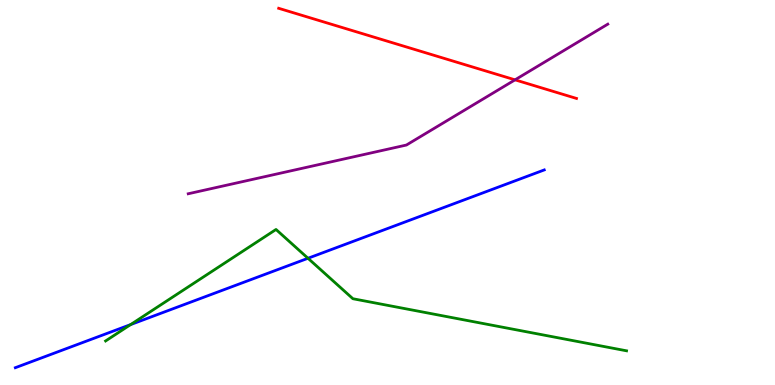[{'lines': ['blue', 'red'], 'intersections': []}, {'lines': ['green', 'red'], 'intersections': []}, {'lines': ['purple', 'red'], 'intersections': [{'x': 6.65, 'y': 7.93}]}, {'lines': ['blue', 'green'], 'intersections': [{'x': 1.69, 'y': 1.57}, {'x': 3.97, 'y': 3.29}]}, {'lines': ['blue', 'purple'], 'intersections': []}, {'lines': ['green', 'purple'], 'intersections': []}]